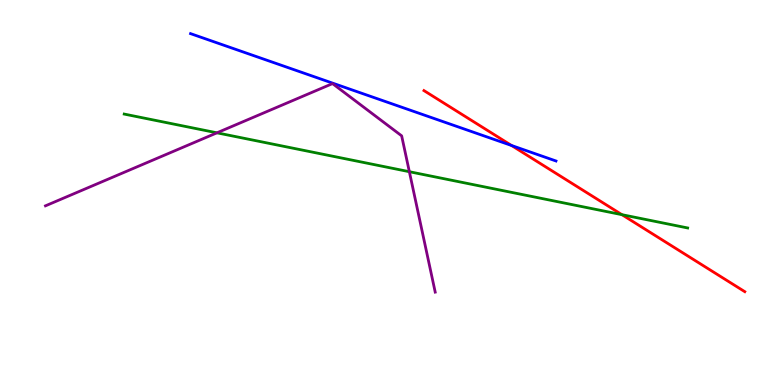[{'lines': ['blue', 'red'], 'intersections': [{'x': 6.6, 'y': 6.22}]}, {'lines': ['green', 'red'], 'intersections': [{'x': 8.02, 'y': 4.42}]}, {'lines': ['purple', 'red'], 'intersections': []}, {'lines': ['blue', 'green'], 'intersections': []}, {'lines': ['blue', 'purple'], 'intersections': []}, {'lines': ['green', 'purple'], 'intersections': [{'x': 2.8, 'y': 6.55}, {'x': 5.28, 'y': 5.54}]}]